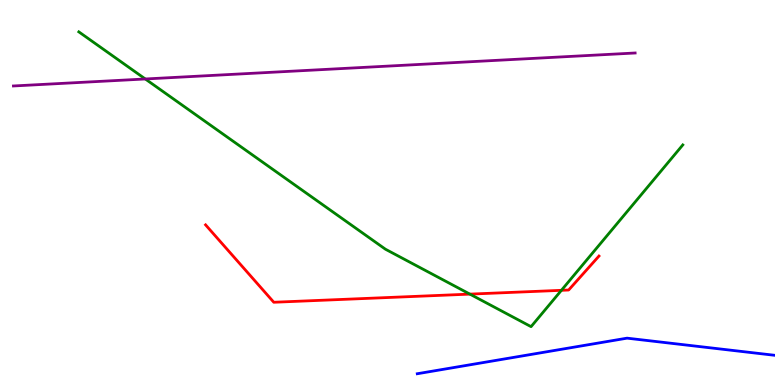[{'lines': ['blue', 'red'], 'intersections': []}, {'lines': ['green', 'red'], 'intersections': [{'x': 6.06, 'y': 2.36}, {'x': 7.24, 'y': 2.46}]}, {'lines': ['purple', 'red'], 'intersections': []}, {'lines': ['blue', 'green'], 'intersections': []}, {'lines': ['blue', 'purple'], 'intersections': []}, {'lines': ['green', 'purple'], 'intersections': [{'x': 1.87, 'y': 7.95}]}]